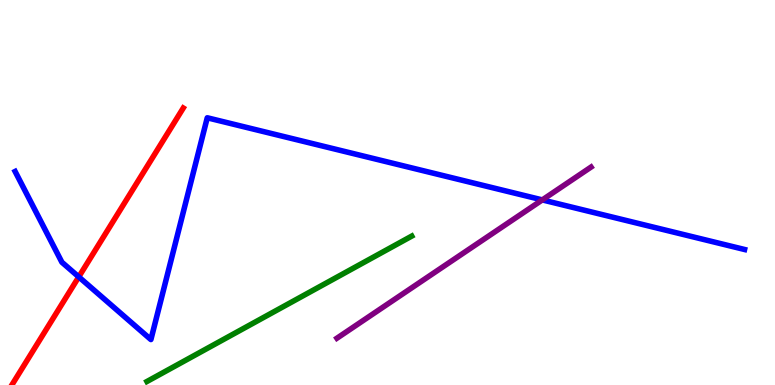[{'lines': ['blue', 'red'], 'intersections': [{'x': 1.02, 'y': 2.81}]}, {'lines': ['green', 'red'], 'intersections': []}, {'lines': ['purple', 'red'], 'intersections': []}, {'lines': ['blue', 'green'], 'intersections': []}, {'lines': ['blue', 'purple'], 'intersections': [{'x': 7.0, 'y': 4.81}]}, {'lines': ['green', 'purple'], 'intersections': []}]